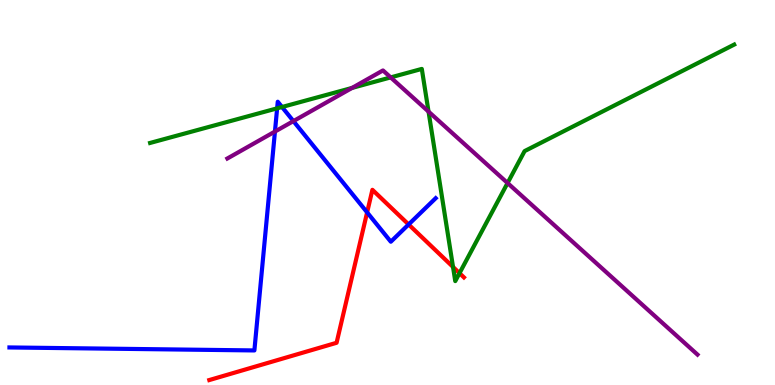[{'lines': ['blue', 'red'], 'intersections': [{'x': 4.74, 'y': 4.48}, {'x': 5.27, 'y': 4.17}]}, {'lines': ['green', 'red'], 'intersections': [{'x': 5.85, 'y': 3.07}, {'x': 5.93, 'y': 2.9}]}, {'lines': ['purple', 'red'], 'intersections': []}, {'lines': ['blue', 'green'], 'intersections': [{'x': 3.58, 'y': 7.19}, {'x': 3.64, 'y': 7.22}]}, {'lines': ['blue', 'purple'], 'intersections': [{'x': 3.55, 'y': 6.58}, {'x': 3.79, 'y': 6.85}]}, {'lines': ['green', 'purple'], 'intersections': [{'x': 4.54, 'y': 7.72}, {'x': 5.04, 'y': 7.99}, {'x': 5.53, 'y': 7.1}, {'x': 6.55, 'y': 5.25}]}]